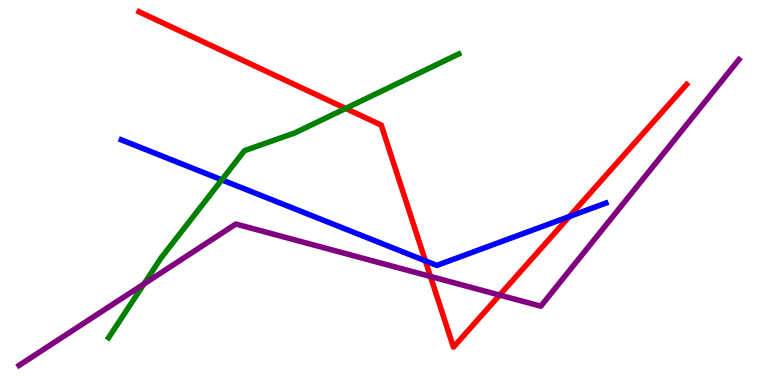[{'lines': ['blue', 'red'], 'intersections': [{'x': 5.49, 'y': 3.22}, {'x': 7.35, 'y': 4.38}]}, {'lines': ['green', 'red'], 'intersections': [{'x': 4.46, 'y': 7.18}]}, {'lines': ['purple', 'red'], 'intersections': [{'x': 5.55, 'y': 2.82}, {'x': 6.45, 'y': 2.34}]}, {'lines': ['blue', 'green'], 'intersections': [{'x': 2.86, 'y': 5.33}]}, {'lines': ['blue', 'purple'], 'intersections': []}, {'lines': ['green', 'purple'], 'intersections': [{'x': 1.86, 'y': 2.62}]}]